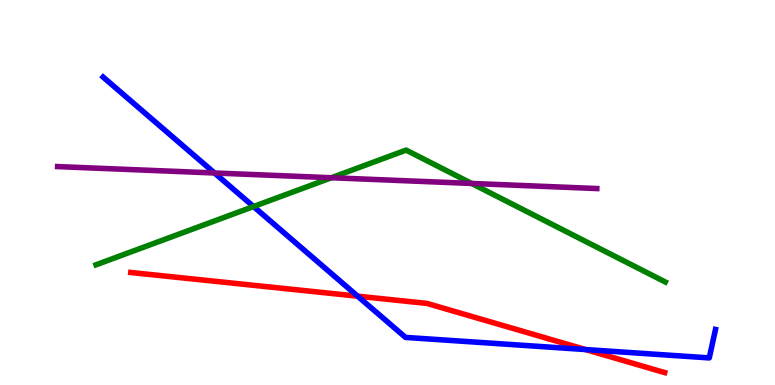[{'lines': ['blue', 'red'], 'intersections': [{'x': 4.61, 'y': 2.31}, {'x': 7.56, 'y': 0.921}]}, {'lines': ['green', 'red'], 'intersections': []}, {'lines': ['purple', 'red'], 'intersections': []}, {'lines': ['blue', 'green'], 'intersections': [{'x': 3.27, 'y': 4.64}]}, {'lines': ['blue', 'purple'], 'intersections': [{'x': 2.77, 'y': 5.51}]}, {'lines': ['green', 'purple'], 'intersections': [{'x': 4.28, 'y': 5.38}, {'x': 6.09, 'y': 5.24}]}]